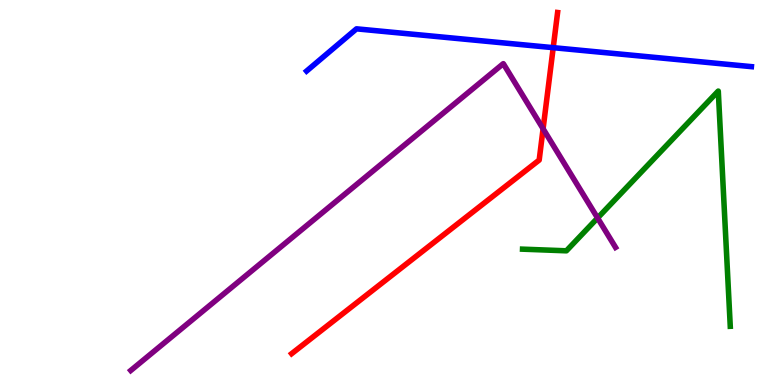[{'lines': ['blue', 'red'], 'intersections': [{'x': 7.14, 'y': 8.76}]}, {'lines': ['green', 'red'], 'intersections': []}, {'lines': ['purple', 'red'], 'intersections': [{'x': 7.01, 'y': 6.66}]}, {'lines': ['blue', 'green'], 'intersections': []}, {'lines': ['blue', 'purple'], 'intersections': []}, {'lines': ['green', 'purple'], 'intersections': [{'x': 7.71, 'y': 4.34}]}]